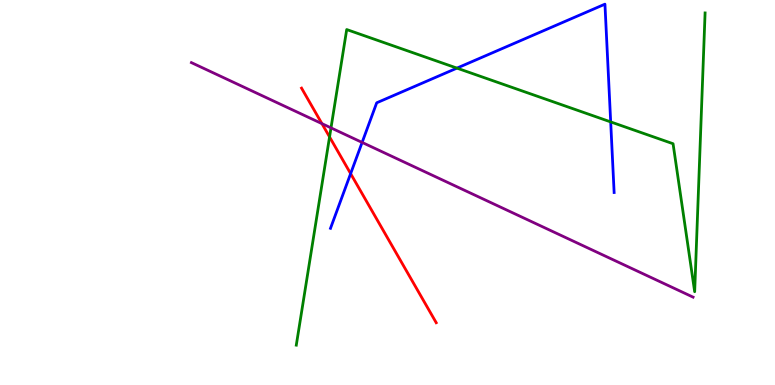[{'lines': ['blue', 'red'], 'intersections': [{'x': 4.52, 'y': 5.49}]}, {'lines': ['green', 'red'], 'intersections': [{'x': 4.25, 'y': 6.44}]}, {'lines': ['purple', 'red'], 'intersections': [{'x': 4.15, 'y': 6.79}]}, {'lines': ['blue', 'green'], 'intersections': [{'x': 5.9, 'y': 8.23}, {'x': 7.88, 'y': 6.83}]}, {'lines': ['blue', 'purple'], 'intersections': [{'x': 4.67, 'y': 6.3}]}, {'lines': ['green', 'purple'], 'intersections': [{'x': 4.27, 'y': 6.68}]}]